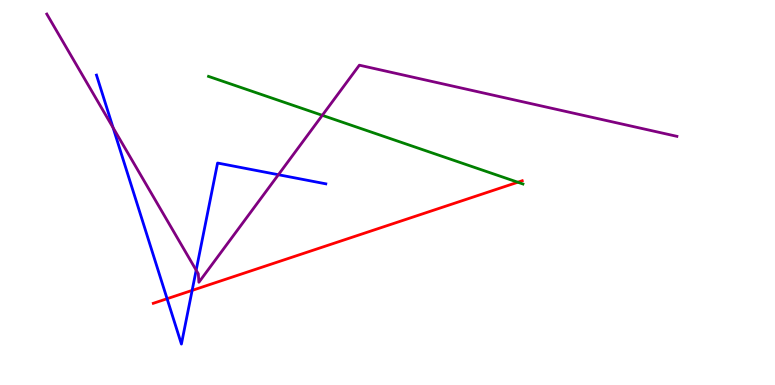[{'lines': ['blue', 'red'], 'intersections': [{'x': 2.16, 'y': 2.24}, {'x': 2.48, 'y': 2.46}]}, {'lines': ['green', 'red'], 'intersections': [{'x': 6.68, 'y': 5.27}]}, {'lines': ['purple', 'red'], 'intersections': []}, {'lines': ['blue', 'green'], 'intersections': []}, {'lines': ['blue', 'purple'], 'intersections': [{'x': 1.46, 'y': 6.68}, {'x': 2.53, 'y': 2.98}, {'x': 3.59, 'y': 5.46}]}, {'lines': ['green', 'purple'], 'intersections': [{'x': 4.16, 'y': 7.0}]}]